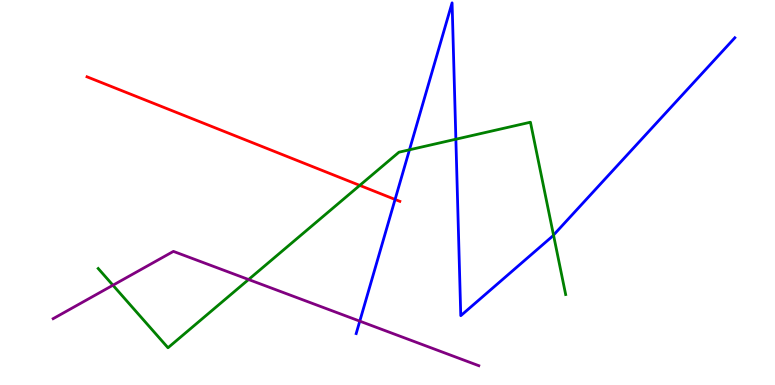[{'lines': ['blue', 'red'], 'intersections': [{'x': 5.1, 'y': 4.82}]}, {'lines': ['green', 'red'], 'intersections': [{'x': 4.64, 'y': 5.18}]}, {'lines': ['purple', 'red'], 'intersections': []}, {'lines': ['blue', 'green'], 'intersections': [{'x': 5.28, 'y': 6.11}, {'x': 5.88, 'y': 6.38}, {'x': 7.14, 'y': 3.89}]}, {'lines': ['blue', 'purple'], 'intersections': [{'x': 4.64, 'y': 1.66}]}, {'lines': ['green', 'purple'], 'intersections': [{'x': 1.46, 'y': 2.59}, {'x': 3.21, 'y': 2.74}]}]